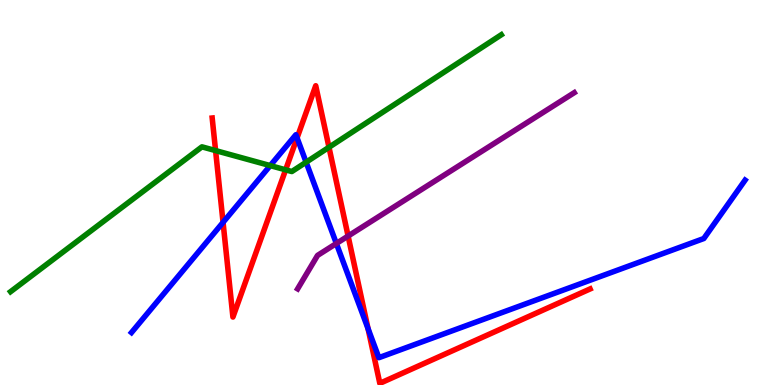[{'lines': ['blue', 'red'], 'intersections': [{'x': 2.88, 'y': 4.22}, {'x': 3.83, 'y': 6.42}, {'x': 4.75, 'y': 1.46}]}, {'lines': ['green', 'red'], 'intersections': [{'x': 2.78, 'y': 6.09}, {'x': 3.69, 'y': 5.59}, {'x': 4.24, 'y': 6.17}]}, {'lines': ['purple', 'red'], 'intersections': [{'x': 4.49, 'y': 3.87}]}, {'lines': ['blue', 'green'], 'intersections': [{'x': 3.49, 'y': 5.7}, {'x': 3.95, 'y': 5.79}]}, {'lines': ['blue', 'purple'], 'intersections': [{'x': 4.34, 'y': 3.68}]}, {'lines': ['green', 'purple'], 'intersections': []}]